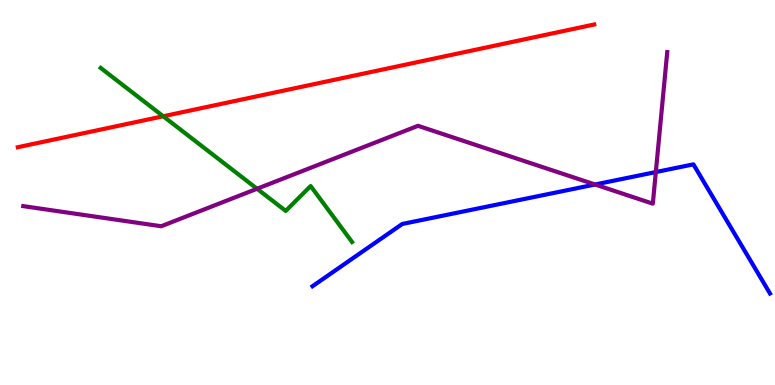[{'lines': ['blue', 'red'], 'intersections': []}, {'lines': ['green', 'red'], 'intersections': [{'x': 2.11, 'y': 6.98}]}, {'lines': ['purple', 'red'], 'intersections': []}, {'lines': ['blue', 'green'], 'intersections': []}, {'lines': ['blue', 'purple'], 'intersections': [{'x': 7.68, 'y': 5.21}, {'x': 8.46, 'y': 5.53}]}, {'lines': ['green', 'purple'], 'intersections': [{'x': 3.32, 'y': 5.1}]}]